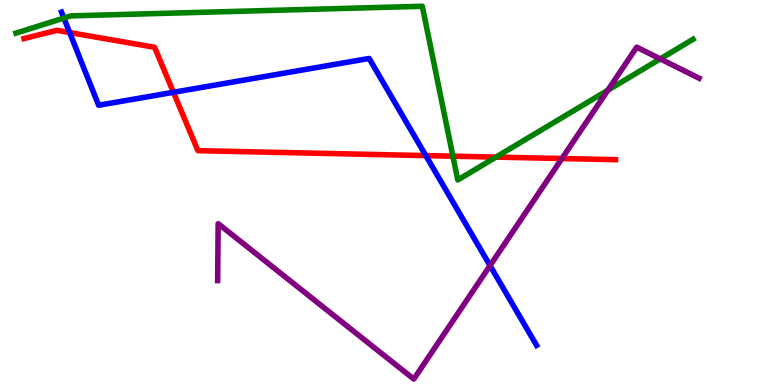[{'lines': ['blue', 'red'], 'intersections': [{'x': 0.899, 'y': 9.15}, {'x': 2.24, 'y': 7.6}, {'x': 5.49, 'y': 5.96}]}, {'lines': ['green', 'red'], 'intersections': [{'x': 5.84, 'y': 5.94}, {'x': 6.4, 'y': 5.92}]}, {'lines': ['purple', 'red'], 'intersections': [{'x': 7.25, 'y': 5.88}]}, {'lines': ['blue', 'green'], 'intersections': [{'x': 0.824, 'y': 9.53}]}, {'lines': ['blue', 'purple'], 'intersections': [{'x': 6.32, 'y': 3.1}]}, {'lines': ['green', 'purple'], 'intersections': [{'x': 7.84, 'y': 7.66}, {'x': 8.52, 'y': 8.47}]}]